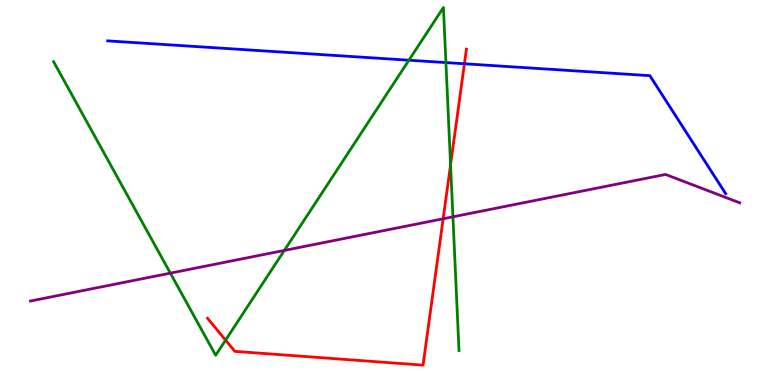[{'lines': ['blue', 'red'], 'intersections': [{'x': 5.99, 'y': 8.34}]}, {'lines': ['green', 'red'], 'intersections': [{'x': 2.91, 'y': 1.17}, {'x': 5.81, 'y': 5.72}]}, {'lines': ['purple', 'red'], 'intersections': [{'x': 5.72, 'y': 4.32}]}, {'lines': ['blue', 'green'], 'intersections': [{'x': 5.28, 'y': 8.44}, {'x': 5.75, 'y': 8.37}]}, {'lines': ['blue', 'purple'], 'intersections': []}, {'lines': ['green', 'purple'], 'intersections': [{'x': 2.2, 'y': 2.91}, {'x': 3.67, 'y': 3.5}, {'x': 5.84, 'y': 4.37}]}]